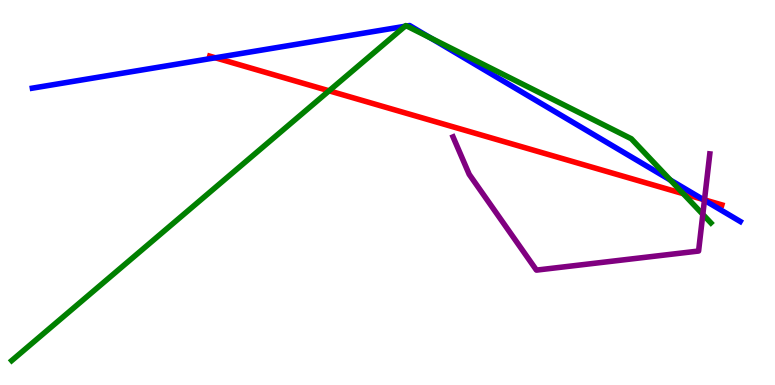[{'lines': ['blue', 'red'], 'intersections': [{'x': 2.78, 'y': 8.5}, {'x': 9.07, 'y': 4.82}]}, {'lines': ['green', 'red'], 'intersections': [{'x': 4.25, 'y': 7.64}, {'x': 8.82, 'y': 4.97}]}, {'lines': ['purple', 'red'], 'intersections': [{'x': 9.09, 'y': 4.81}]}, {'lines': ['blue', 'green'], 'intersections': [{'x': 5.23, 'y': 9.32}, {'x': 5.25, 'y': 9.32}, {'x': 5.56, 'y': 9.01}, {'x': 8.65, 'y': 5.32}]}, {'lines': ['blue', 'purple'], 'intersections': [{'x': 9.09, 'y': 4.8}]}, {'lines': ['green', 'purple'], 'intersections': [{'x': 9.07, 'y': 4.43}]}]